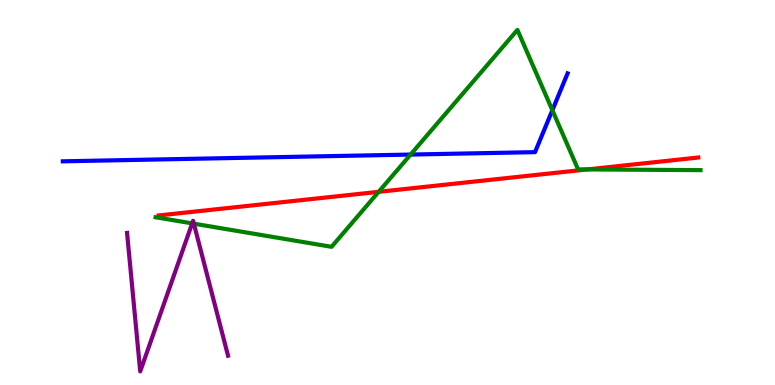[{'lines': ['blue', 'red'], 'intersections': []}, {'lines': ['green', 'red'], 'intersections': [{'x': 4.89, 'y': 5.02}, {'x': 7.58, 'y': 5.6}]}, {'lines': ['purple', 'red'], 'intersections': []}, {'lines': ['blue', 'green'], 'intersections': [{'x': 5.3, 'y': 5.99}, {'x': 7.13, 'y': 7.14}]}, {'lines': ['blue', 'purple'], 'intersections': []}, {'lines': ['green', 'purple'], 'intersections': [{'x': 2.48, 'y': 4.2}, {'x': 2.5, 'y': 4.19}]}]